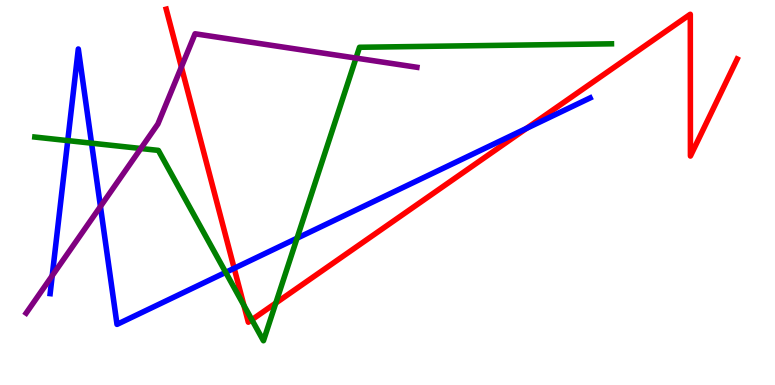[{'lines': ['blue', 'red'], 'intersections': [{'x': 3.02, 'y': 3.03}, {'x': 6.79, 'y': 6.67}]}, {'lines': ['green', 'red'], 'intersections': [{'x': 3.15, 'y': 2.07}, {'x': 3.25, 'y': 1.7}, {'x': 3.56, 'y': 2.13}]}, {'lines': ['purple', 'red'], 'intersections': [{'x': 2.34, 'y': 8.26}]}, {'lines': ['blue', 'green'], 'intersections': [{'x': 0.874, 'y': 6.35}, {'x': 1.18, 'y': 6.28}, {'x': 2.91, 'y': 2.93}, {'x': 3.83, 'y': 3.81}]}, {'lines': ['blue', 'purple'], 'intersections': [{'x': 0.674, 'y': 2.84}, {'x': 1.3, 'y': 4.64}]}, {'lines': ['green', 'purple'], 'intersections': [{'x': 1.82, 'y': 6.14}, {'x': 4.59, 'y': 8.49}]}]